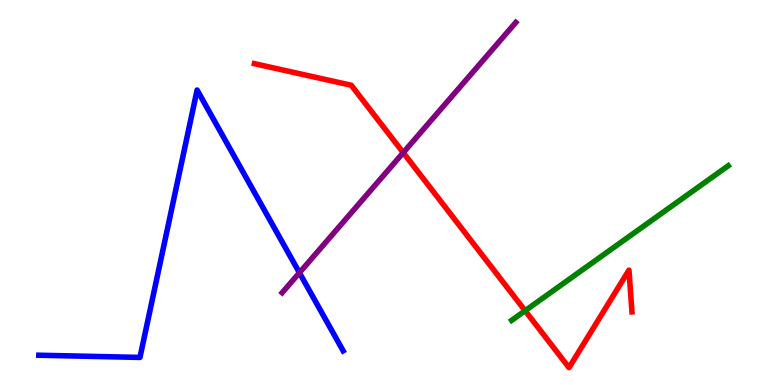[{'lines': ['blue', 'red'], 'intersections': []}, {'lines': ['green', 'red'], 'intersections': [{'x': 6.78, 'y': 1.93}]}, {'lines': ['purple', 'red'], 'intersections': [{'x': 5.2, 'y': 6.04}]}, {'lines': ['blue', 'green'], 'intersections': []}, {'lines': ['blue', 'purple'], 'intersections': [{'x': 3.86, 'y': 2.92}]}, {'lines': ['green', 'purple'], 'intersections': []}]